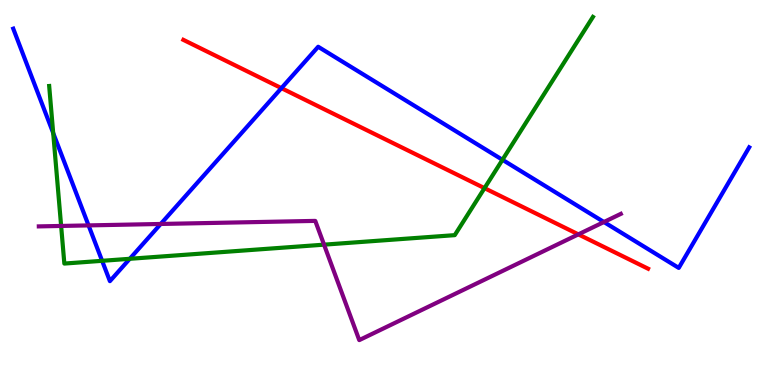[{'lines': ['blue', 'red'], 'intersections': [{'x': 3.63, 'y': 7.71}]}, {'lines': ['green', 'red'], 'intersections': [{'x': 6.25, 'y': 5.11}]}, {'lines': ['purple', 'red'], 'intersections': [{'x': 7.46, 'y': 3.91}]}, {'lines': ['blue', 'green'], 'intersections': [{'x': 0.686, 'y': 6.54}, {'x': 1.32, 'y': 3.23}, {'x': 1.67, 'y': 3.28}, {'x': 6.48, 'y': 5.85}]}, {'lines': ['blue', 'purple'], 'intersections': [{'x': 1.14, 'y': 4.15}, {'x': 2.07, 'y': 4.18}, {'x': 7.79, 'y': 4.23}]}, {'lines': ['green', 'purple'], 'intersections': [{'x': 0.789, 'y': 4.13}, {'x': 4.18, 'y': 3.65}]}]